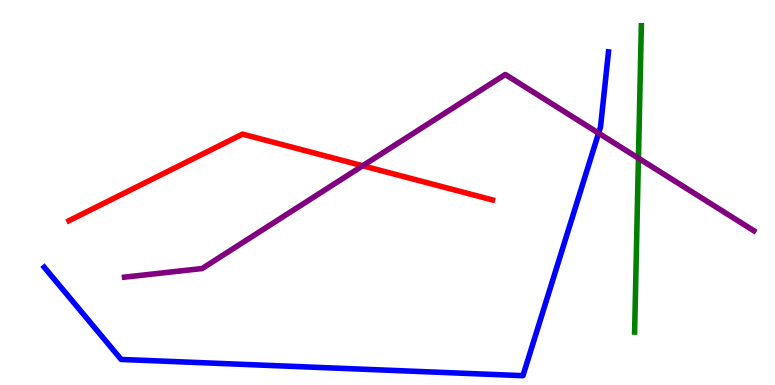[{'lines': ['blue', 'red'], 'intersections': []}, {'lines': ['green', 'red'], 'intersections': []}, {'lines': ['purple', 'red'], 'intersections': [{'x': 4.68, 'y': 5.69}]}, {'lines': ['blue', 'green'], 'intersections': []}, {'lines': ['blue', 'purple'], 'intersections': [{'x': 7.72, 'y': 6.54}]}, {'lines': ['green', 'purple'], 'intersections': [{'x': 8.24, 'y': 5.89}]}]